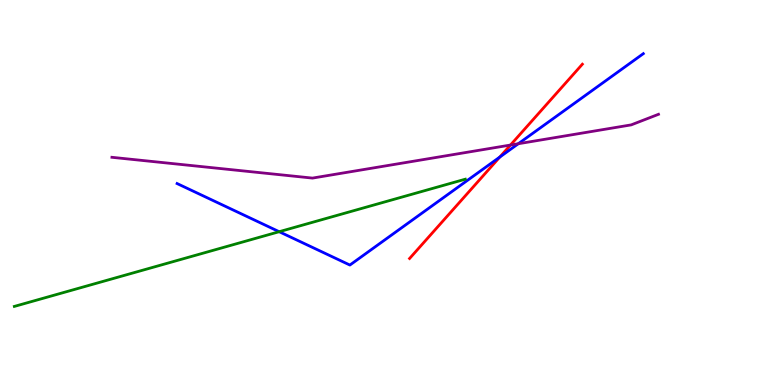[{'lines': ['blue', 'red'], 'intersections': [{'x': 6.45, 'y': 5.92}]}, {'lines': ['green', 'red'], 'intersections': []}, {'lines': ['purple', 'red'], 'intersections': [{'x': 6.59, 'y': 6.23}]}, {'lines': ['blue', 'green'], 'intersections': [{'x': 3.6, 'y': 3.98}]}, {'lines': ['blue', 'purple'], 'intersections': [{'x': 6.69, 'y': 6.27}]}, {'lines': ['green', 'purple'], 'intersections': []}]